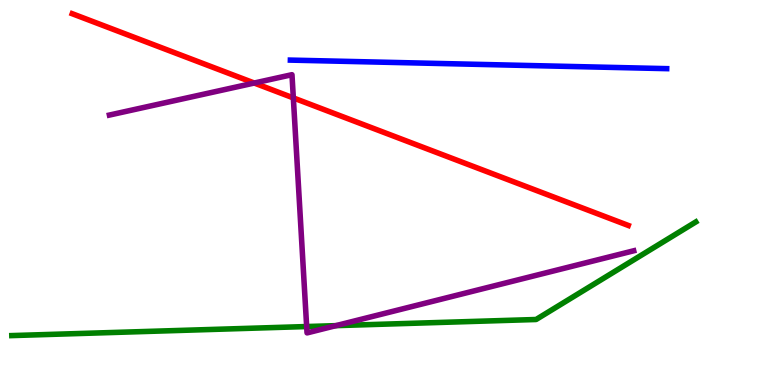[{'lines': ['blue', 'red'], 'intersections': []}, {'lines': ['green', 'red'], 'intersections': []}, {'lines': ['purple', 'red'], 'intersections': [{'x': 3.28, 'y': 7.84}, {'x': 3.78, 'y': 7.46}]}, {'lines': ['blue', 'green'], 'intersections': []}, {'lines': ['blue', 'purple'], 'intersections': []}, {'lines': ['green', 'purple'], 'intersections': [{'x': 3.96, 'y': 1.52}, {'x': 4.33, 'y': 1.54}]}]